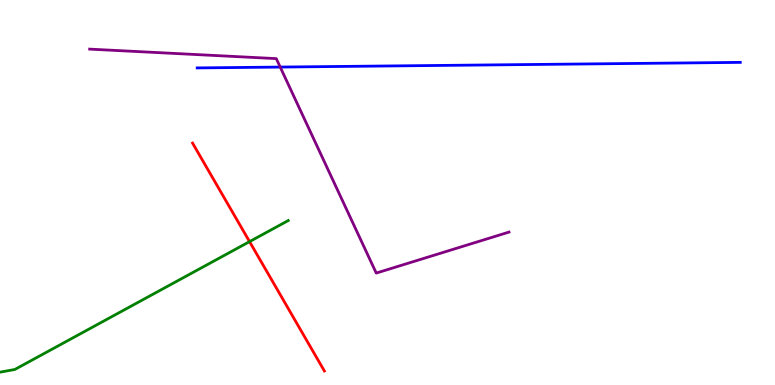[{'lines': ['blue', 'red'], 'intersections': []}, {'lines': ['green', 'red'], 'intersections': [{'x': 3.22, 'y': 3.72}]}, {'lines': ['purple', 'red'], 'intersections': []}, {'lines': ['blue', 'green'], 'intersections': []}, {'lines': ['blue', 'purple'], 'intersections': [{'x': 3.62, 'y': 8.26}]}, {'lines': ['green', 'purple'], 'intersections': []}]